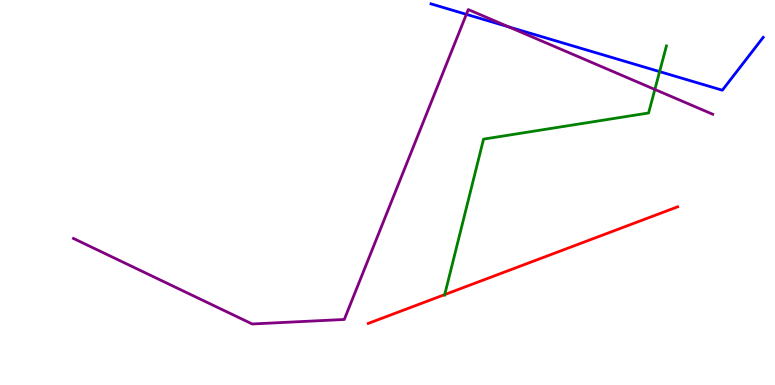[{'lines': ['blue', 'red'], 'intersections': []}, {'lines': ['green', 'red'], 'intersections': [{'x': 5.74, 'y': 2.35}]}, {'lines': ['purple', 'red'], 'intersections': []}, {'lines': ['blue', 'green'], 'intersections': [{'x': 8.51, 'y': 8.14}]}, {'lines': ['blue', 'purple'], 'intersections': [{'x': 6.02, 'y': 9.63}, {'x': 6.57, 'y': 9.3}]}, {'lines': ['green', 'purple'], 'intersections': [{'x': 8.45, 'y': 7.68}]}]